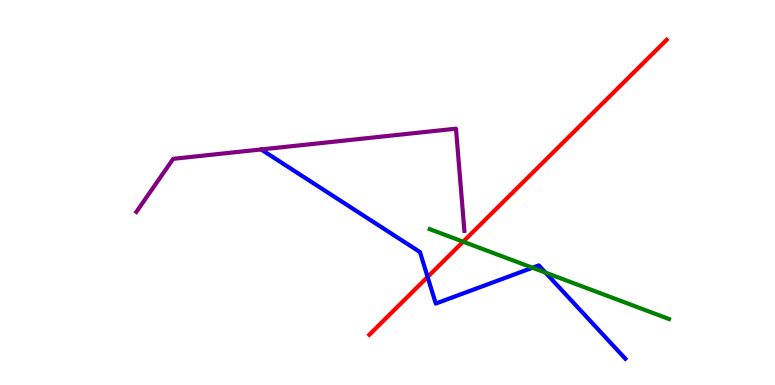[{'lines': ['blue', 'red'], 'intersections': [{'x': 5.52, 'y': 2.81}]}, {'lines': ['green', 'red'], 'intersections': [{'x': 5.98, 'y': 3.72}]}, {'lines': ['purple', 'red'], 'intersections': []}, {'lines': ['blue', 'green'], 'intersections': [{'x': 6.87, 'y': 3.05}, {'x': 7.04, 'y': 2.92}]}, {'lines': ['blue', 'purple'], 'intersections': []}, {'lines': ['green', 'purple'], 'intersections': []}]